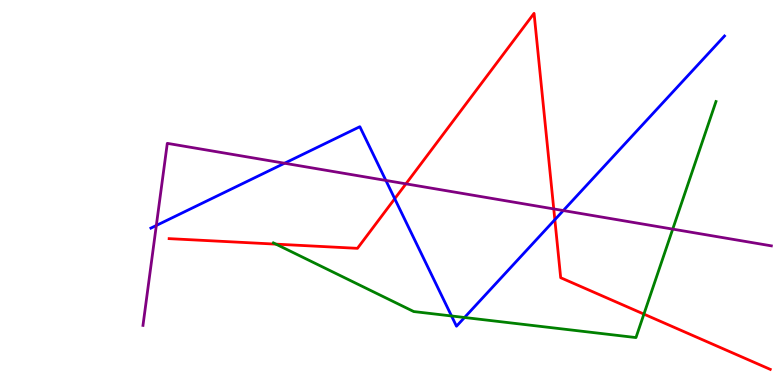[{'lines': ['blue', 'red'], 'intersections': [{'x': 5.09, 'y': 4.84}, {'x': 7.16, 'y': 4.29}]}, {'lines': ['green', 'red'], 'intersections': [{'x': 3.56, 'y': 3.66}, {'x': 8.31, 'y': 1.84}]}, {'lines': ['purple', 'red'], 'intersections': [{'x': 5.24, 'y': 5.22}, {'x': 7.15, 'y': 4.57}]}, {'lines': ['blue', 'green'], 'intersections': [{'x': 5.83, 'y': 1.79}, {'x': 5.99, 'y': 1.75}]}, {'lines': ['blue', 'purple'], 'intersections': [{'x': 2.02, 'y': 4.14}, {'x': 3.67, 'y': 5.76}, {'x': 4.98, 'y': 5.31}, {'x': 7.27, 'y': 4.53}]}, {'lines': ['green', 'purple'], 'intersections': [{'x': 8.68, 'y': 4.05}]}]